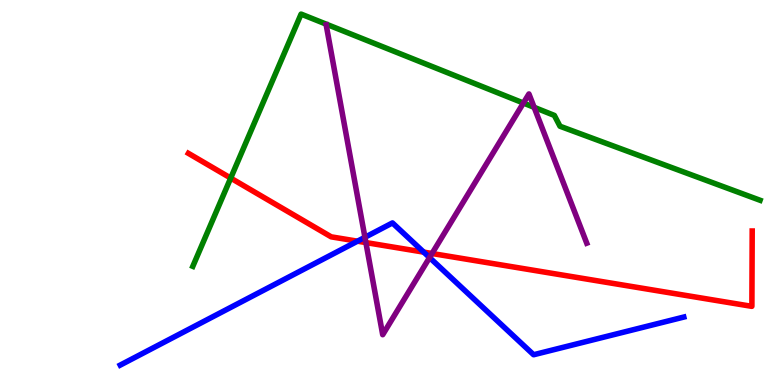[{'lines': ['blue', 'red'], 'intersections': [{'x': 4.61, 'y': 3.74}, {'x': 5.47, 'y': 3.45}]}, {'lines': ['green', 'red'], 'intersections': [{'x': 2.98, 'y': 5.37}]}, {'lines': ['purple', 'red'], 'intersections': [{'x': 4.72, 'y': 3.7}, {'x': 5.57, 'y': 3.42}]}, {'lines': ['blue', 'green'], 'intersections': []}, {'lines': ['blue', 'purple'], 'intersections': [{'x': 4.71, 'y': 3.84}, {'x': 5.54, 'y': 3.31}]}, {'lines': ['green', 'purple'], 'intersections': [{'x': 6.75, 'y': 7.32}, {'x': 6.89, 'y': 7.21}]}]